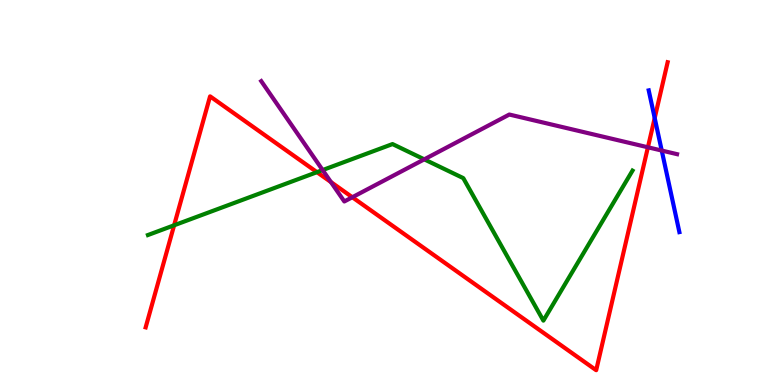[{'lines': ['blue', 'red'], 'intersections': [{'x': 8.45, 'y': 6.93}]}, {'lines': ['green', 'red'], 'intersections': [{'x': 2.25, 'y': 4.15}, {'x': 4.09, 'y': 5.53}]}, {'lines': ['purple', 'red'], 'intersections': [{'x': 4.27, 'y': 5.27}, {'x': 4.55, 'y': 4.88}, {'x': 8.36, 'y': 6.17}]}, {'lines': ['blue', 'green'], 'intersections': []}, {'lines': ['blue', 'purple'], 'intersections': [{'x': 8.54, 'y': 6.09}]}, {'lines': ['green', 'purple'], 'intersections': [{'x': 4.16, 'y': 5.58}, {'x': 5.47, 'y': 5.86}]}]